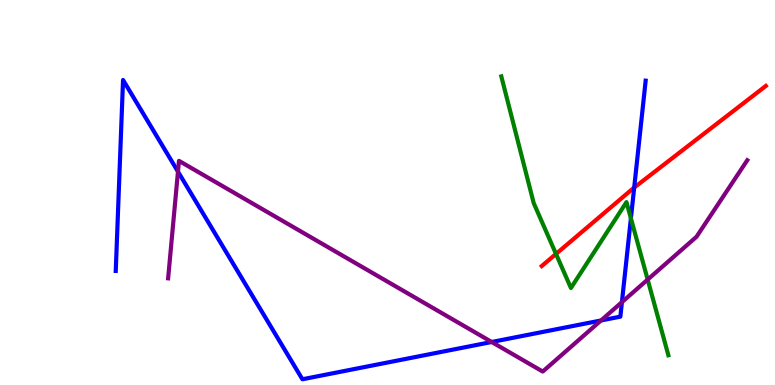[{'lines': ['blue', 'red'], 'intersections': [{'x': 8.18, 'y': 5.13}]}, {'lines': ['green', 'red'], 'intersections': [{'x': 7.17, 'y': 3.4}]}, {'lines': ['purple', 'red'], 'intersections': []}, {'lines': ['blue', 'green'], 'intersections': [{'x': 8.14, 'y': 4.33}]}, {'lines': ['blue', 'purple'], 'intersections': [{'x': 2.3, 'y': 5.54}, {'x': 6.34, 'y': 1.12}, {'x': 7.76, 'y': 1.68}, {'x': 8.02, 'y': 2.15}]}, {'lines': ['green', 'purple'], 'intersections': [{'x': 8.36, 'y': 2.74}]}]